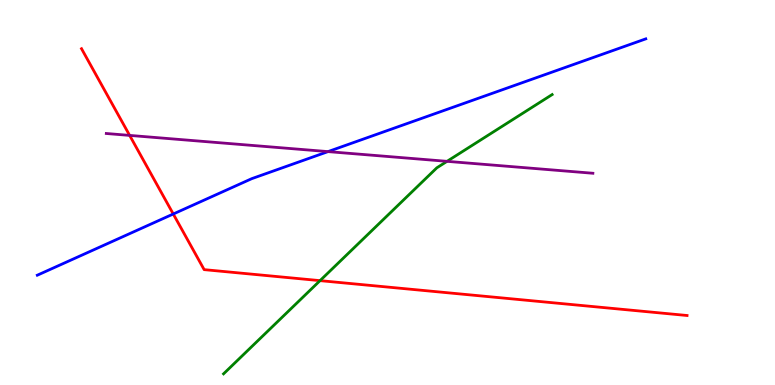[{'lines': ['blue', 'red'], 'intersections': [{'x': 2.24, 'y': 4.44}]}, {'lines': ['green', 'red'], 'intersections': [{'x': 4.13, 'y': 2.71}]}, {'lines': ['purple', 'red'], 'intersections': [{'x': 1.67, 'y': 6.48}]}, {'lines': ['blue', 'green'], 'intersections': []}, {'lines': ['blue', 'purple'], 'intersections': [{'x': 4.23, 'y': 6.06}]}, {'lines': ['green', 'purple'], 'intersections': [{'x': 5.77, 'y': 5.81}]}]